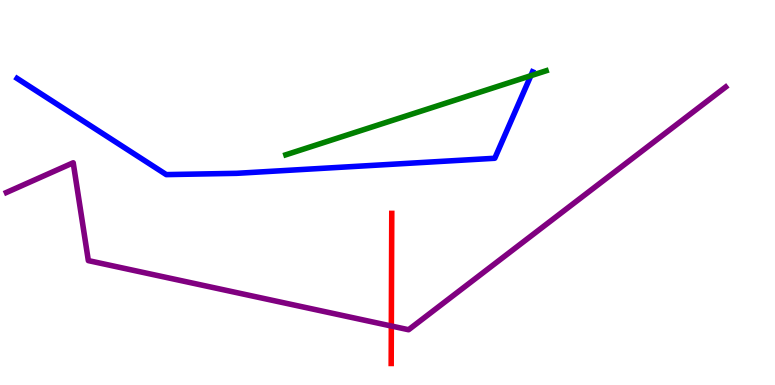[{'lines': ['blue', 'red'], 'intersections': []}, {'lines': ['green', 'red'], 'intersections': []}, {'lines': ['purple', 'red'], 'intersections': [{'x': 5.05, 'y': 1.53}]}, {'lines': ['blue', 'green'], 'intersections': [{'x': 6.85, 'y': 8.03}]}, {'lines': ['blue', 'purple'], 'intersections': []}, {'lines': ['green', 'purple'], 'intersections': []}]